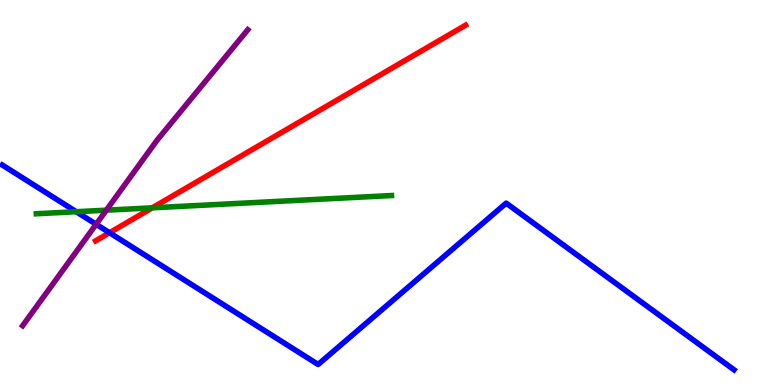[{'lines': ['blue', 'red'], 'intersections': [{'x': 1.41, 'y': 3.95}]}, {'lines': ['green', 'red'], 'intersections': [{'x': 1.97, 'y': 4.6}]}, {'lines': ['purple', 'red'], 'intersections': []}, {'lines': ['blue', 'green'], 'intersections': [{'x': 0.984, 'y': 4.5}]}, {'lines': ['blue', 'purple'], 'intersections': [{'x': 1.24, 'y': 4.17}]}, {'lines': ['green', 'purple'], 'intersections': [{'x': 1.37, 'y': 4.54}]}]